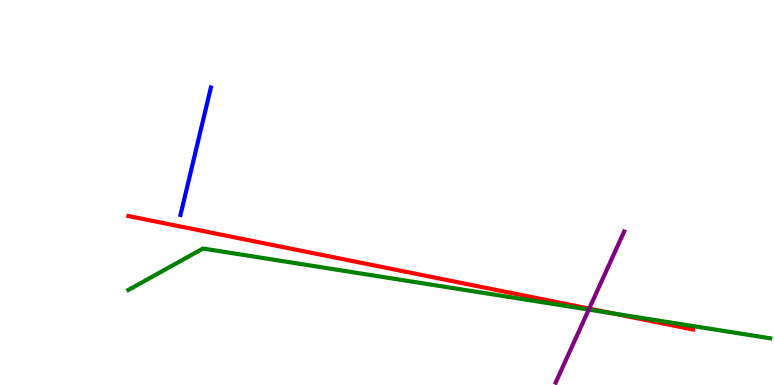[{'lines': ['blue', 'red'], 'intersections': []}, {'lines': ['green', 'red'], 'intersections': [{'x': 7.91, 'y': 1.86}]}, {'lines': ['purple', 'red'], 'intersections': [{'x': 7.6, 'y': 1.98}]}, {'lines': ['blue', 'green'], 'intersections': []}, {'lines': ['blue', 'purple'], 'intersections': []}, {'lines': ['green', 'purple'], 'intersections': [{'x': 7.6, 'y': 1.96}]}]